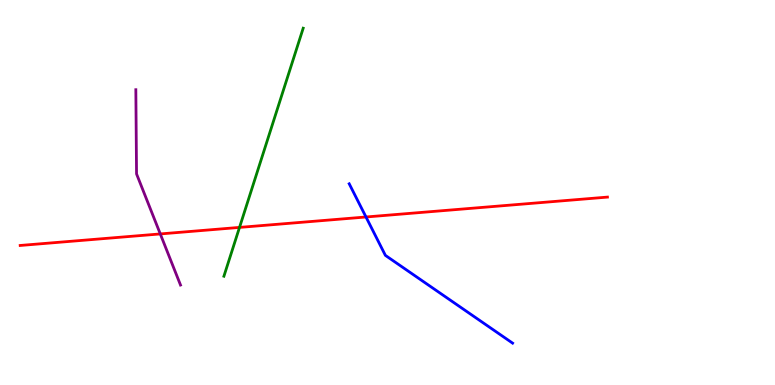[{'lines': ['blue', 'red'], 'intersections': [{'x': 4.72, 'y': 4.36}]}, {'lines': ['green', 'red'], 'intersections': [{'x': 3.09, 'y': 4.09}]}, {'lines': ['purple', 'red'], 'intersections': [{'x': 2.07, 'y': 3.92}]}, {'lines': ['blue', 'green'], 'intersections': []}, {'lines': ['blue', 'purple'], 'intersections': []}, {'lines': ['green', 'purple'], 'intersections': []}]